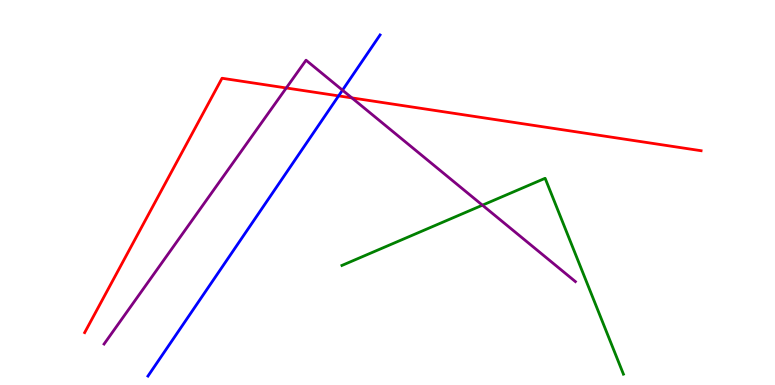[{'lines': ['blue', 'red'], 'intersections': [{'x': 4.37, 'y': 7.51}]}, {'lines': ['green', 'red'], 'intersections': []}, {'lines': ['purple', 'red'], 'intersections': [{'x': 3.69, 'y': 7.72}, {'x': 4.54, 'y': 7.46}]}, {'lines': ['blue', 'green'], 'intersections': []}, {'lines': ['blue', 'purple'], 'intersections': [{'x': 4.42, 'y': 7.66}]}, {'lines': ['green', 'purple'], 'intersections': [{'x': 6.22, 'y': 4.67}]}]